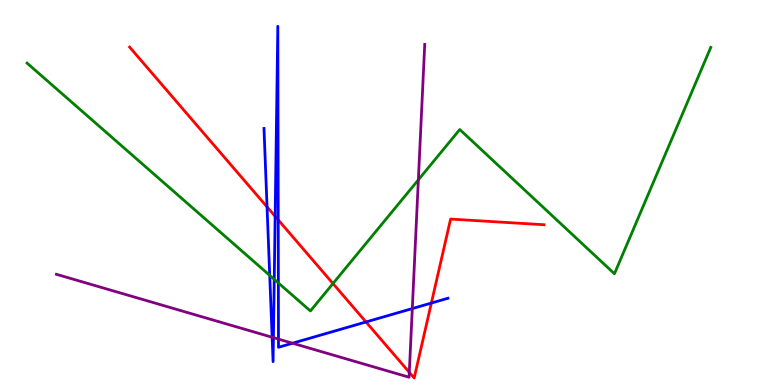[{'lines': ['blue', 'red'], 'intersections': [{'x': 3.45, 'y': 4.63}, {'x': 3.55, 'y': 4.38}, {'x': 3.59, 'y': 4.29}, {'x': 4.72, 'y': 1.64}, {'x': 5.57, 'y': 2.13}]}, {'lines': ['green', 'red'], 'intersections': [{'x': 4.3, 'y': 2.63}]}, {'lines': ['purple', 'red'], 'intersections': [{'x': 5.28, 'y': 0.329}]}, {'lines': ['blue', 'green'], 'intersections': [{'x': 3.48, 'y': 2.85}, {'x': 3.54, 'y': 2.74}, {'x': 3.59, 'y': 2.65}]}, {'lines': ['blue', 'purple'], 'intersections': [{'x': 3.51, 'y': 1.24}, {'x': 3.53, 'y': 1.23}, {'x': 3.59, 'y': 1.19}, {'x': 3.77, 'y': 1.09}, {'x': 5.32, 'y': 1.99}]}, {'lines': ['green', 'purple'], 'intersections': [{'x': 5.4, 'y': 5.33}]}]